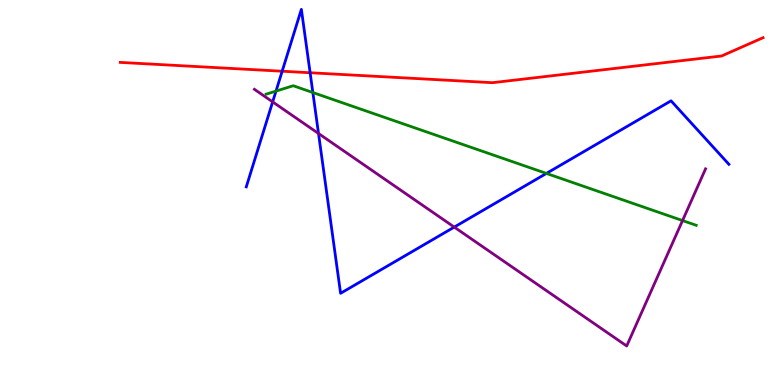[{'lines': ['blue', 'red'], 'intersections': [{'x': 3.64, 'y': 8.15}, {'x': 4.0, 'y': 8.11}]}, {'lines': ['green', 'red'], 'intersections': []}, {'lines': ['purple', 'red'], 'intersections': []}, {'lines': ['blue', 'green'], 'intersections': [{'x': 3.56, 'y': 7.63}, {'x': 4.04, 'y': 7.6}, {'x': 7.05, 'y': 5.5}]}, {'lines': ['blue', 'purple'], 'intersections': [{'x': 3.52, 'y': 7.35}, {'x': 4.11, 'y': 6.53}, {'x': 5.86, 'y': 4.1}]}, {'lines': ['green', 'purple'], 'intersections': [{'x': 8.81, 'y': 4.27}]}]